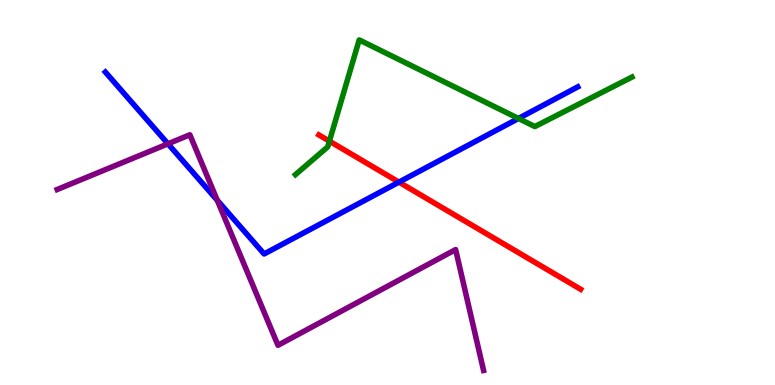[{'lines': ['blue', 'red'], 'intersections': [{'x': 5.15, 'y': 5.27}]}, {'lines': ['green', 'red'], 'intersections': [{'x': 4.25, 'y': 6.33}]}, {'lines': ['purple', 'red'], 'intersections': []}, {'lines': ['blue', 'green'], 'intersections': [{'x': 6.69, 'y': 6.92}]}, {'lines': ['blue', 'purple'], 'intersections': [{'x': 2.17, 'y': 6.26}, {'x': 2.8, 'y': 4.8}]}, {'lines': ['green', 'purple'], 'intersections': []}]